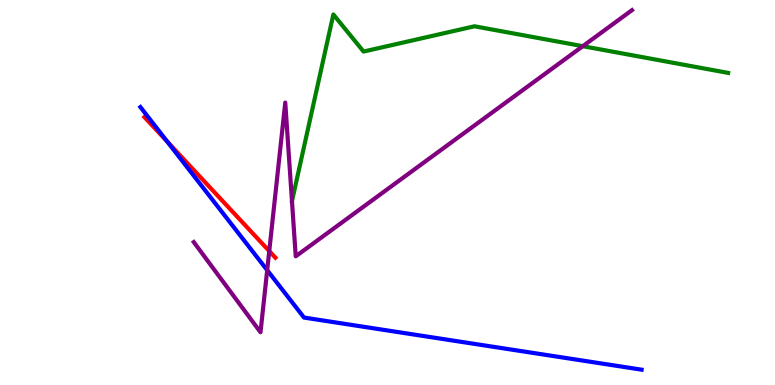[{'lines': ['blue', 'red'], 'intersections': [{'x': 2.16, 'y': 6.32}]}, {'lines': ['green', 'red'], 'intersections': []}, {'lines': ['purple', 'red'], 'intersections': [{'x': 3.47, 'y': 3.48}]}, {'lines': ['blue', 'green'], 'intersections': []}, {'lines': ['blue', 'purple'], 'intersections': [{'x': 3.45, 'y': 2.98}]}, {'lines': ['green', 'purple'], 'intersections': [{'x': 7.52, 'y': 8.8}]}]